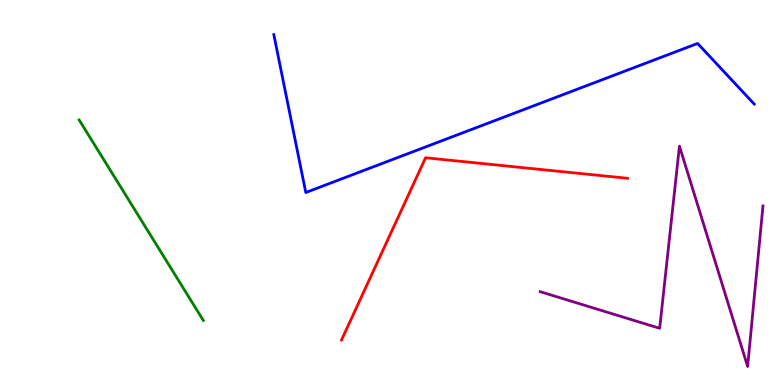[{'lines': ['blue', 'red'], 'intersections': []}, {'lines': ['green', 'red'], 'intersections': []}, {'lines': ['purple', 'red'], 'intersections': []}, {'lines': ['blue', 'green'], 'intersections': []}, {'lines': ['blue', 'purple'], 'intersections': []}, {'lines': ['green', 'purple'], 'intersections': []}]